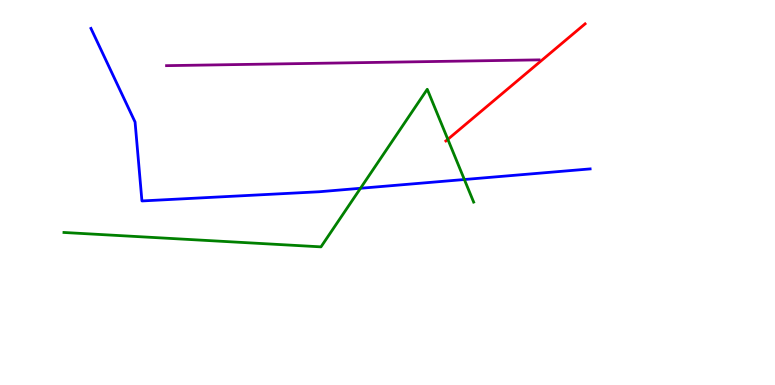[{'lines': ['blue', 'red'], 'intersections': []}, {'lines': ['green', 'red'], 'intersections': [{'x': 5.78, 'y': 6.38}]}, {'lines': ['purple', 'red'], 'intersections': []}, {'lines': ['blue', 'green'], 'intersections': [{'x': 4.65, 'y': 5.11}, {'x': 5.99, 'y': 5.34}]}, {'lines': ['blue', 'purple'], 'intersections': []}, {'lines': ['green', 'purple'], 'intersections': []}]